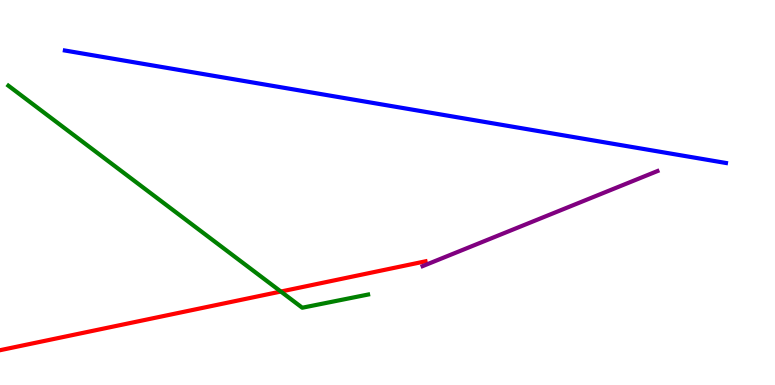[{'lines': ['blue', 'red'], 'intersections': []}, {'lines': ['green', 'red'], 'intersections': [{'x': 3.62, 'y': 2.43}]}, {'lines': ['purple', 'red'], 'intersections': []}, {'lines': ['blue', 'green'], 'intersections': []}, {'lines': ['blue', 'purple'], 'intersections': []}, {'lines': ['green', 'purple'], 'intersections': []}]